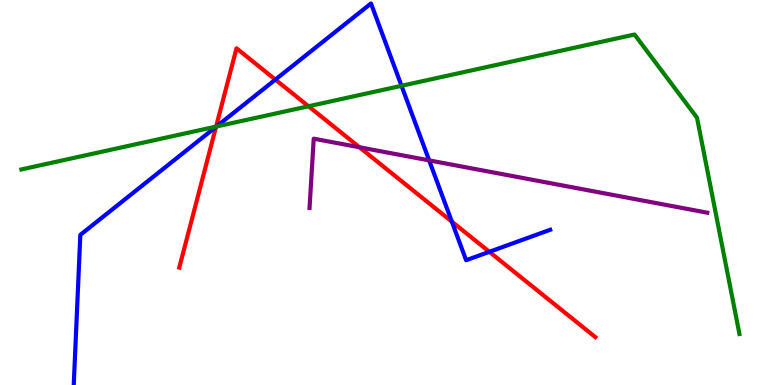[{'lines': ['blue', 'red'], 'intersections': [{'x': 2.79, 'y': 6.71}, {'x': 3.55, 'y': 7.93}, {'x': 5.83, 'y': 4.24}, {'x': 6.31, 'y': 3.46}]}, {'lines': ['green', 'red'], 'intersections': [{'x': 2.79, 'y': 6.71}, {'x': 3.98, 'y': 7.24}]}, {'lines': ['purple', 'red'], 'intersections': [{'x': 4.64, 'y': 6.17}]}, {'lines': ['blue', 'green'], 'intersections': [{'x': 2.79, 'y': 6.71}, {'x': 5.18, 'y': 7.77}]}, {'lines': ['blue', 'purple'], 'intersections': [{'x': 5.54, 'y': 5.83}]}, {'lines': ['green', 'purple'], 'intersections': []}]